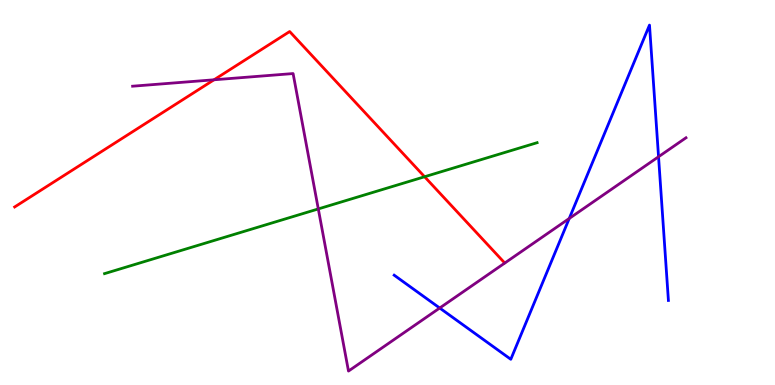[{'lines': ['blue', 'red'], 'intersections': []}, {'lines': ['green', 'red'], 'intersections': [{'x': 5.48, 'y': 5.41}]}, {'lines': ['purple', 'red'], 'intersections': [{'x': 2.76, 'y': 7.93}]}, {'lines': ['blue', 'green'], 'intersections': []}, {'lines': ['blue', 'purple'], 'intersections': [{'x': 5.67, 'y': 2.0}, {'x': 7.35, 'y': 4.33}, {'x': 8.5, 'y': 5.93}]}, {'lines': ['green', 'purple'], 'intersections': [{'x': 4.11, 'y': 4.57}]}]